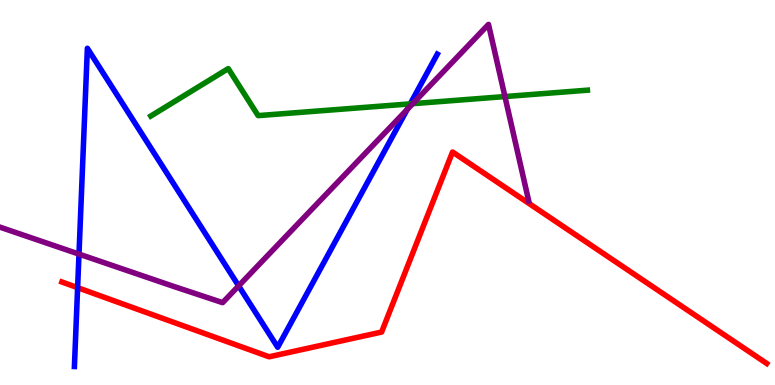[{'lines': ['blue', 'red'], 'intersections': [{'x': 1.0, 'y': 2.53}]}, {'lines': ['green', 'red'], 'intersections': []}, {'lines': ['purple', 'red'], 'intersections': []}, {'lines': ['blue', 'green'], 'intersections': [{'x': 5.29, 'y': 7.3}]}, {'lines': ['blue', 'purple'], 'intersections': [{'x': 1.02, 'y': 3.4}, {'x': 3.08, 'y': 2.57}, {'x': 5.25, 'y': 7.16}]}, {'lines': ['green', 'purple'], 'intersections': [{'x': 5.33, 'y': 7.31}, {'x': 6.52, 'y': 7.49}]}]